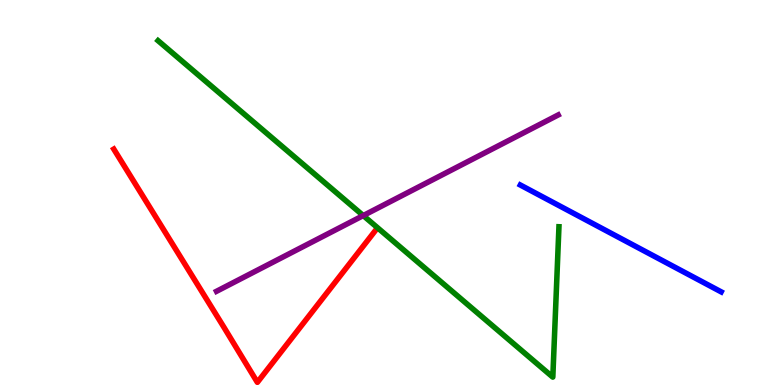[{'lines': ['blue', 'red'], 'intersections': []}, {'lines': ['green', 'red'], 'intersections': []}, {'lines': ['purple', 'red'], 'intersections': []}, {'lines': ['blue', 'green'], 'intersections': []}, {'lines': ['blue', 'purple'], 'intersections': []}, {'lines': ['green', 'purple'], 'intersections': [{'x': 4.69, 'y': 4.4}]}]